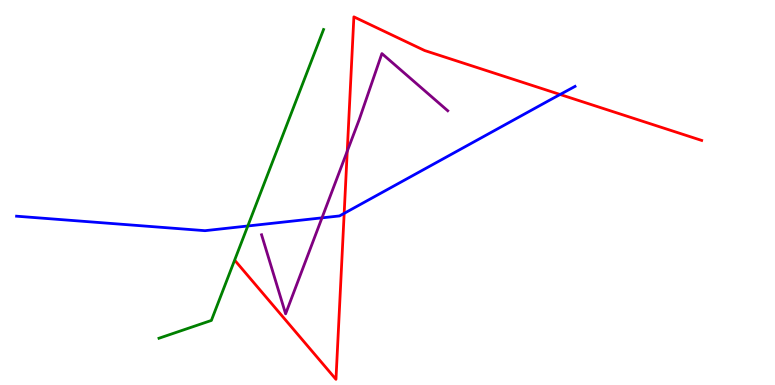[{'lines': ['blue', 'red'], 'intersections': [{'x': 4.44, 'y': 4.46}, {'x': 7.23, 'y': 7.55}]}, {'lines': ['green', 'red'], 'intersections': []}, {'lines': ['purple', 'red'], 'intersections': [{'x': 4.48, 'y': 6.07}]}, {'lines': ['blue', 'green'], 'intersections': [{'x': 3.2, 'y': 4.13}]}, {'lines': ['blue', 'purple'], 'intersections': [{'x': 4.15, 'y': 4.34}]}, {'lines': ['green', 'purple'], 'intersections': []}]